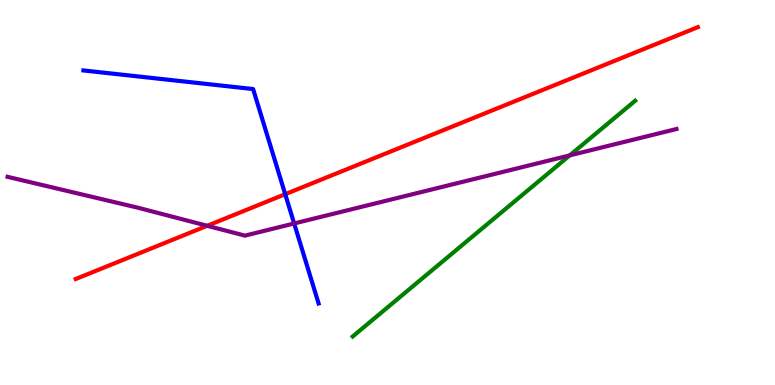[{'lines': ['blue', 'red'], 'intersections': [{'x': 3.68, 'y': 4.96}]}, {'lines': ['green', 'red'], 'intersections': []}, {'lines': ['purple', 'red'], 'intersections': [{'x': 2.67, 'y': 4.14}]}, {'lines': ['blue', 'green'], 'intersections': []}, {'lines': ['blue', 'purple'], 'intersections': [{'x': 3.8, 'y': 4.2}]}, {'lines': ['green', 'purple'], 'intersections': [{'x': 7.35, 'y': 5.96}]}]